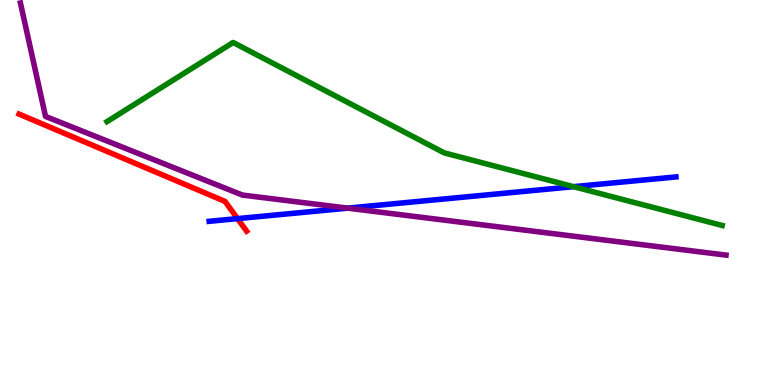[{'lines': ['blue', 'red'], 'intersections': [{'x': 3.06, 'y': 4.32}]}, {'lines': ['green', 'red'], 'intersections': []}, {'lines': ['purple', 'red'], 'intersections': []}, {'lines': ['blue', 'green'], 'intersections': [{'x': 7.4, 'y': 5.15}]}, {'lines': ['blue', 'purple'], 'intersections': [{'x': 4.49, 'y': 4.59}]}, {'lines': ['green', 'purple'], 'intersections': []}]